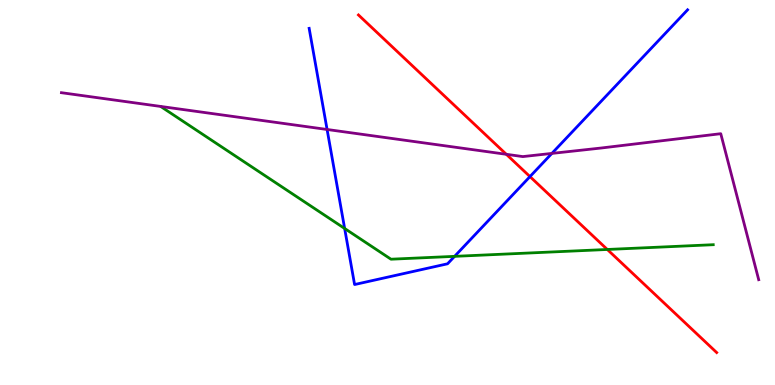[{'lines': ['blue', 'red'], 'intersections': [{'x': 6.84, 'y': 5.41}]}, {'lines': ['green', 'red'], 'intersections': [{'x': 7.84, 'y': 3.52}]}, {'lines': ['purple', 'red'], 'intersections': [{'x': 6.53, 'y': 5.99}]}, {'lines': ['blue', 'green'], 'intersections': [{'x': 4.45, 'y': 4.07}, {'x': 5.87, 'y': 3.34}]}, {'lines': ['blue', 'purple'], 'intersections': [{'x': 4.22, 'y': 6.64}, {'x': 7.12, 'y': 6.02}]}, {'lines': ['green', 'purple'], 'intersections': []}]